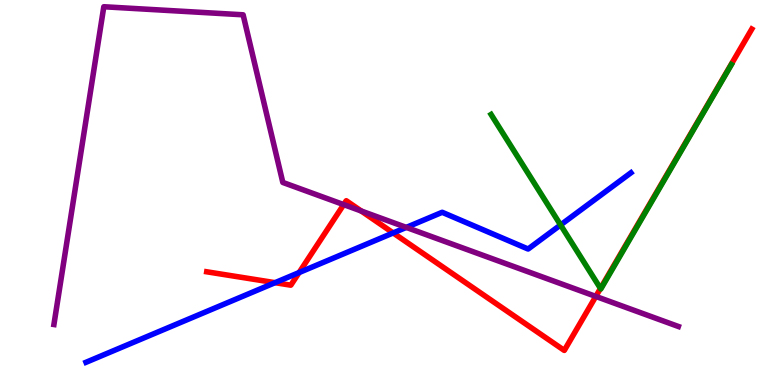[{'lines': ['blue', 'red'], 'intersections': [{'x': 3.55, 'y': 2.66}, {'x': 3.86, 'y': 2.92}, {'x': 5.07, 'y': 3.95}]}, {'lines': ['green', 'red'], 'intersections': [{'x': 7.75, 'y': 2.51}]}, {'lines': ['purple', 'red'], 'intersections': [{'x': 4.43, 'y': 4.69}, {'x': 4.66, 'y': 4.52}, {'x': 7.69, 'y': 2.3}]}, {'lines': ['blue', 'green'], 'intersections': [{'x': 7.23, 'y': 4.16}]}, {'lines': ['blue', 'purple'], 'intersections': [{'x': 5.24, 'y': 4.09}]}, {'lines': ['green', 'purple'], 'intersections': []}]